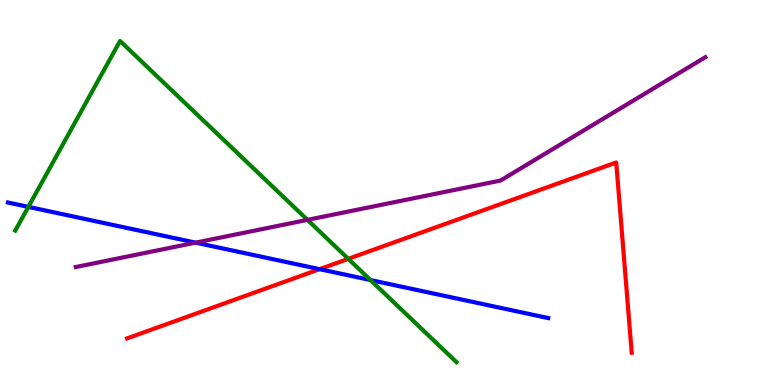[{'lines': ['blue', 'red'], 'intersections': [{'x': 4.12, 'y': 3.01}]}, {'lines': ['green', 'red'], 'intersections': [{'x': 4.49, 'y': 3.28}]}, {'lines': ['purple', 'red'], 'intersections': []}, {'lines': ['blue', 'green'], 'intersections': [{'x': 0.366, 'y': 4.63}, {'x': 4.78, 'y': 2.73}]}, {'lines': ['blue', 'purple'], 'intersections': [{'x': 2.52, 'y': 3.7}]}, {'lines': ['green', 'purple'], 'intersections': [{'x': 3.97, 'y': 4.29}]}]